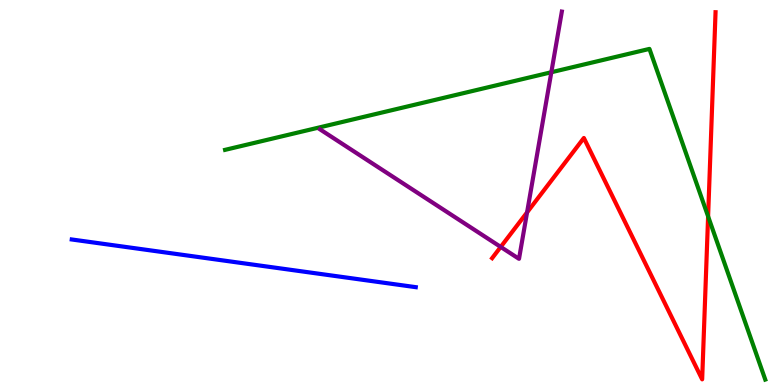[{'lines': ['blue', 'red'], 'intersections': []}, {'lines': ['green', 'red'], 'intersections': [{'x': 9.14, 'y': 4.38}]}, {'lines': ['purple', 'red'], 'intersections': [{'x': 6.46, 'y': 3.59}, {'x': 6.8, 'y': 4.48}]}, {'lines': ['blue', 'green'], 'intersections': []}, {'lines': ['blue', 'purple'], 'intersections': []}, {'lines': ['green', 'purple'], 'intersections': [{'x': 7.11, 'y': 8.12}]}]